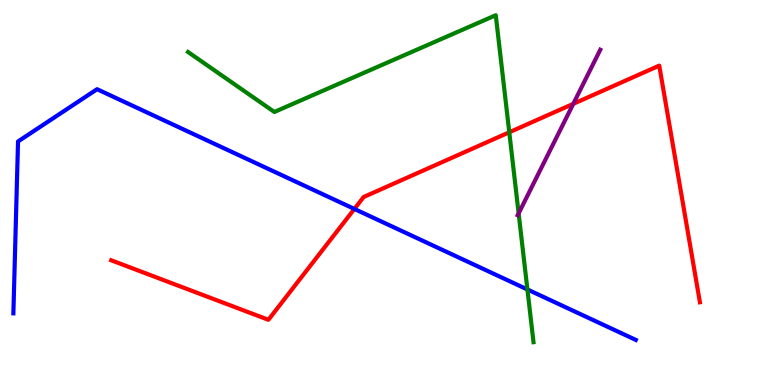[{'lines': ['blue', 'red'], 'intersections': [{'x': 4.57, 'y': 4.57}]}, {'lines': ['green', 'red'], 'intersections': [{'x': 6.57, 'y': 6.56}]}, {'lines': ['purple', 'red'], 'intersections': [{'x': 7.4, 'y': 7.3}]}, {'lines': ['blue', 'green'], 'intersections': [{'x': 6.81, 'y': 2.48}]}, {'lines': ['blue', 'purple'], 'intersections': []}, {'lines': ['green', 'purple'], 'intersections': [{'x': 6.69, 'y': 4.46}]}]